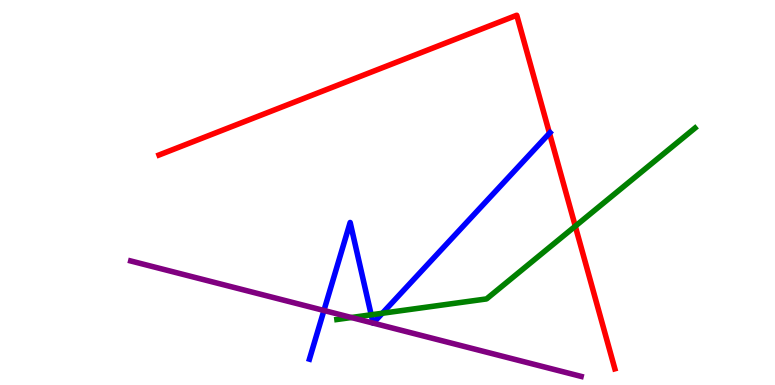[{'lines': ['blue', 'red'], 'intersections': [{'x': 7.09, 'y': 6.54}]}, {'lines': ['green', 'red'], 'intersections': [{'x': 7.42, 'y': 4.13}]}, {'lines': ['purple', 'red'], 'intersections': []}, {'lines': ['blue', 'green'], 'intersections': [{'x': 4.79, 'y': 1.82}, {'x': 4.93, 'y': 1.86}]}, {'lines': ['blue', 'purple'], 'intersections': [{'x': 4.18, 'y': 1.94}, {'x': 4.81, 'y': 1.61}, {'x': 4.82, 'y': 1.61}]}, {'lines': ['green', 'purple'], 'intersections': [{'x': 4.53, 'y': 1.75}]}]